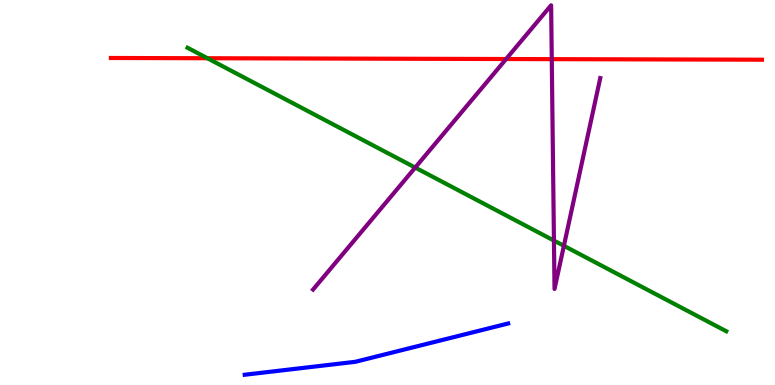[{'lines': ['blue', 'red'], 'intersections': []}, {'lines': ['green', 'red'], 'intersections': [{'x': 2.68, 'y': 8.49}]}, {'lines': ['purple', 'red'], 'intersections': [{'x': 6.53, 'y': 8.47}, {'x': 7.12, 'y': 8.46}]}, {'lines': ['blue', 'green'], 'intersections': []}, {'lines': ['blue', 'purple'], 'intersections': []}, {'lines': ['green', 'purple'], 'intersections': [{'x': 5.36, 'y': 5.65}, {'x': 7.15, 'y': 3.75}, {'x': 7.28, 'y': 3.62}]}]